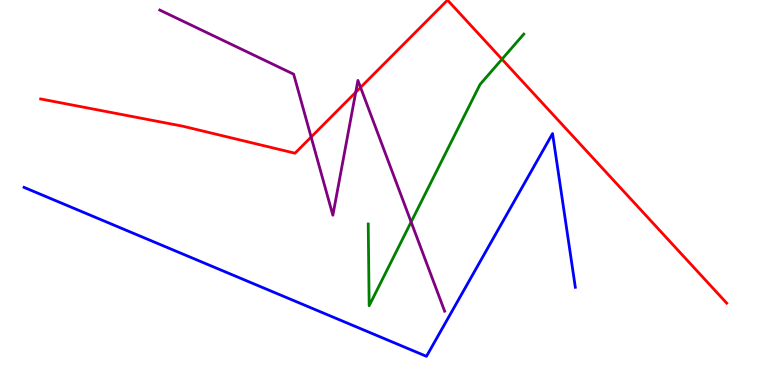[{'lines': ['blue', 'red'], 'intersections': []}, {'lines': ['green', 'red'], 'intersections': [{'x': 6.48, 'y': 8.46}]}, {'lines': ['purple', 'red'], 'intersections': [{'x': 4.01, 'y': 6.44}, {'x': 4.59, 'y': 7.6}, {'x': 4.65, 'y': 7.73}]}, {'lines': ['blue', 'green'], 'intersections': []}, {'lines': ['blue', 'purple'], 'intersections': []}, {'lines': ['green', 'purple'], 'intersections': [{'x': 5.3, 'y': 4.23}]}]